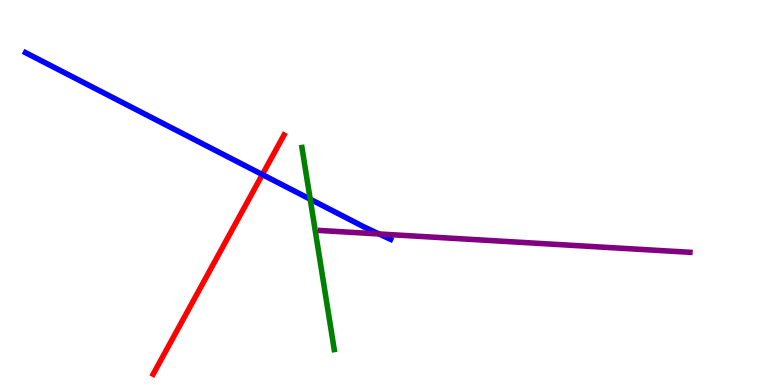[{'lines': ['blue', 'red'], 'intersections': [{'x': 3.39, 'y': 5.47}]}, {'lines': ['green', 'red'], 'intersections': []}, {'lines': ['purple', 'red'], 'intersections': []}, {'lines': ['blue', 'green'], 'intersections': [{'x': 4.0, 'y': 4.83}]}, {'lines': ['blue', 'purple'], 'intersections': [{'x': 4.89, 'y': 3.92}]}, {'lines': ['green', 'purple'], 'intersections': []}]